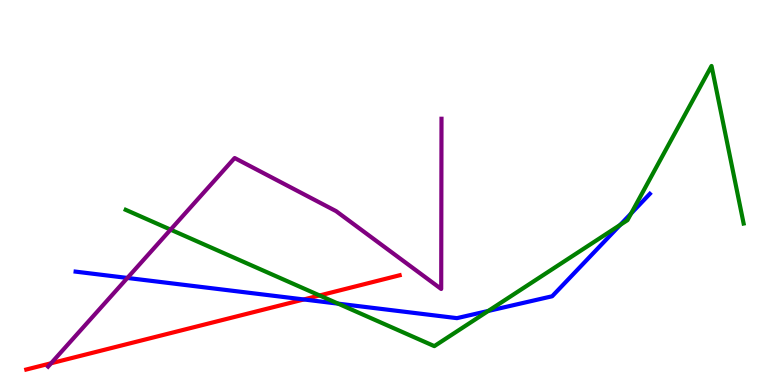[{'lines': ['blue', 'red'], 'intersections': [{'x': 3.92, 'y': 2.22}]}, {'lines': ['green', 'red'], 'intersections': [{'x': 4.12, 'y': 2.33}]}, {'lines': ['purple', 'red'], 'intersections': [{'x': 0.659, 'y': 0.564}]}, {'lines': ['blue', 'green'], 'intersections': [{'x': 4.36, 'y': 2.11}, {'x': 6.3, 'y': 1.92}, {'x': 8.0, 'y': 4.16}, {'x': 8.14, 'y': 4.46}]}, {'lines': ['blue', 'purple'], 'intersections': [{'x': 1.64, 'y': 2.78}]}, {'lines': ['green', 'purple'], 'intersections': [{'x': 2.2, 'y': 4.04}]}]